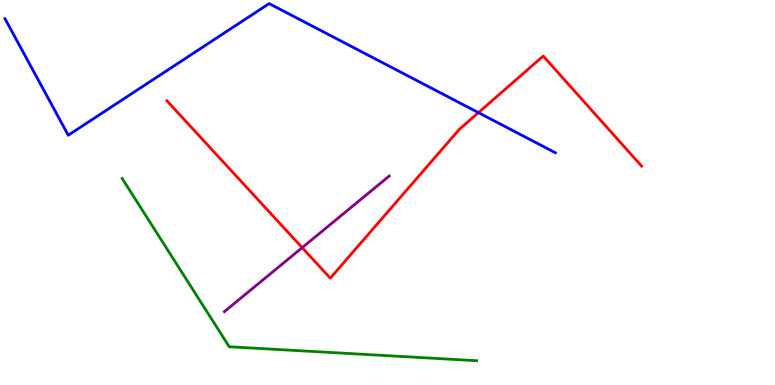[{'lines': ['blue', 'red'], 'intersections': [{'x': 6.17, 'y': 7.07}]}, {'lines': ['green', 'red'], 'intersections': []}, {'lines': ['purple', 'red'], 'intersections': [{'x': 3.9, 'y': 3.57}]}, {'lines': ['blue', 'green'], 'intersections': []}, {'lines': ['blue', 'purple'], 'intersections': []}, {'lines': ['green', 'purple'], 'intersections': []}]